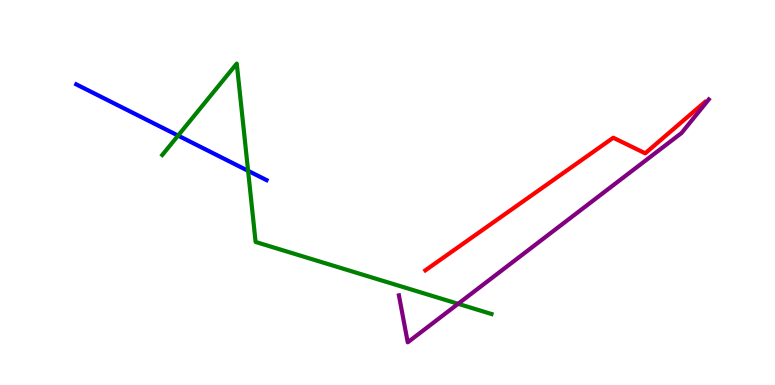[{'lines': ['blue', 'red'], 'intersections': []}, {'lines': ['green', 'red'], 'intersections': []}, {'lines': ['purple', 'red'], 'intersections': []}, {'lines': ['blue', 'green'], 'intersections': [{'x': 2.3, 'y': 6.48}, {'x': 3.2, 'y': 5.56}]}, {'lines': ['blue', 'purple'], 'intersections': []}, {'lines': ['green', 'purple'], 'intersections': [{'x': 5.91, 'y': 2.11}]}]